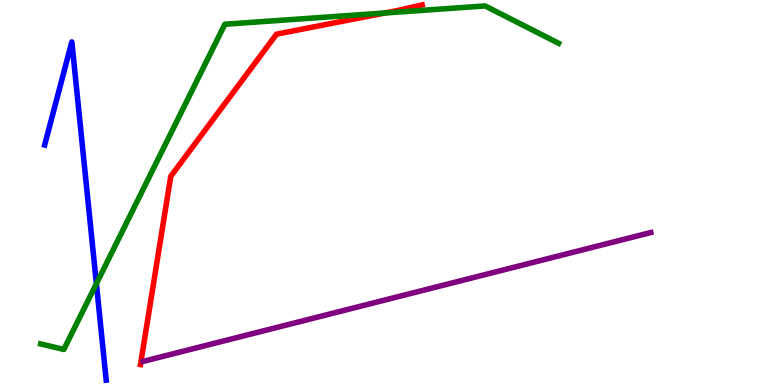[{'lines': ['blue', 'red'], 'intersections': []}, {'lines': ['green', 'red'], 'intersections': [{'x': 4.97, 'y': 9.66}]}, {'lines': ['purple', 'red'], 'intersections': []}, {'lines': ['blue', 'green'], 'intersections': [{'x': 1.24, 'y': 2.63}]}, {'lines': ['blue', 'purple'], 'intersections': []}, {'lines': ['green', 'purple'], 'intersections': []}]